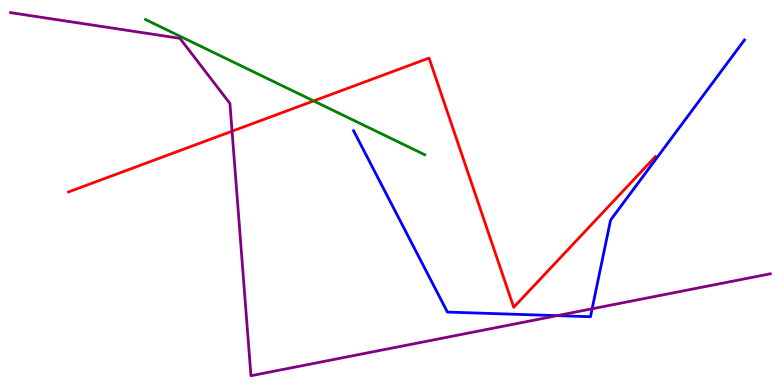[{'lines': ['blue', 'red'], 'intersections': []}, {'lines': ['green', 'red'], 'intersections': [{'x': 4.05, 'y': 7.38}]}, {'lines': ['purple', 'red'], 'intersections': [{'x': 2.99, 'y': 6.59}]}, {'lines': ['blue', 'green'], 'intersections': []}, {'lines': ['blue', 'purple'], 'intersections': [{'x': 7.19, 'y': 1.8}, {'x': 7.64, 'y': 1.98}]}, {'lines': ['green', 'purple'], 'intersections': []}]